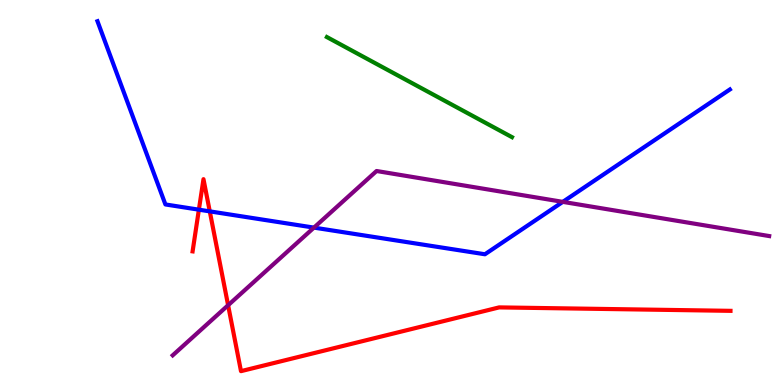[{'lines': ['blue', 'red'], 'intersections': [{'x': 2.57, 'y': 4.55}, {'x': 2.71, 'y': 4.51}]}, {'lines': ['green', 'red'], 'intersections': []}, {'lines': ['purple', 'red'], 'intersections': [{'x': 2.94, 'y': 2.07}]}, {'lines': ['blue', 'green'], 'intersections': []}, {'lines': ['blue', 'purple'], 'intersections': [{'x': 4.05, 'y': 4.09}, {'x': 7.26, 'y': 4.76}]}, {'lines': ['green', 'purple'], 'intersections': []}]